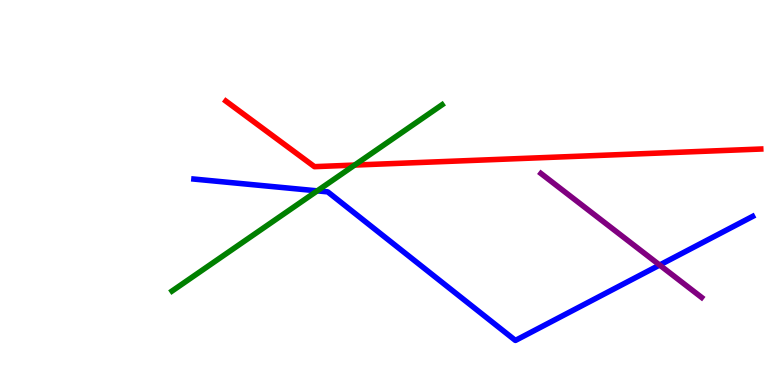[{'lines': ['blue', 'red'], 'intersections': []}, {'lines': ['green', 'red'], 'intersections': [{'x': 4.58, 'y': 5.71}]}, {'lines': ['purple', 'red'], 'intersections': []}, {'lines': ['blue', 'green'], 'intersections': [{'x': 4.09, 'y': 5.04}]}, {'lines': ['blue', 'purple'], 'intersections': [{'x': 8.51, 'y': 3.12}]}, {'lines': ['green', 'purple'], 'intersections': []}]